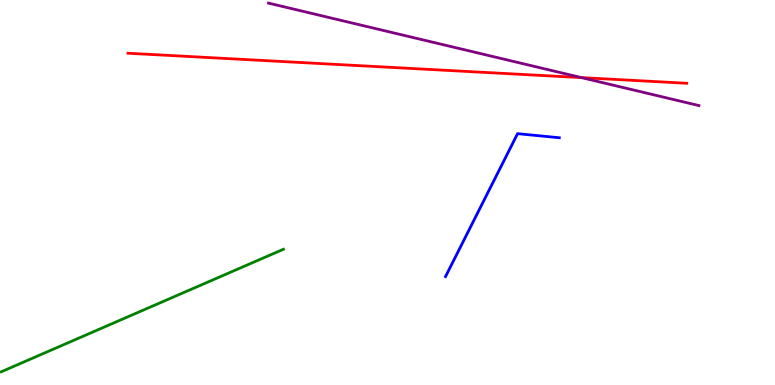[{'lines': ['blue', 'red'], 'intersections': []}, {'lines': ['green', 'red'], 'intersections': []}, {'lines': ['purple', 'red'], 'intersections': [{'x': 7.5, 'y': 7.98}]}, {'lines': ['blue', 'green'], 'intersections': []}, {'lines': ['blue', 'purple'], 'intersections': []}, {'lines': ['green', 'purple'], 'intersections': []}]